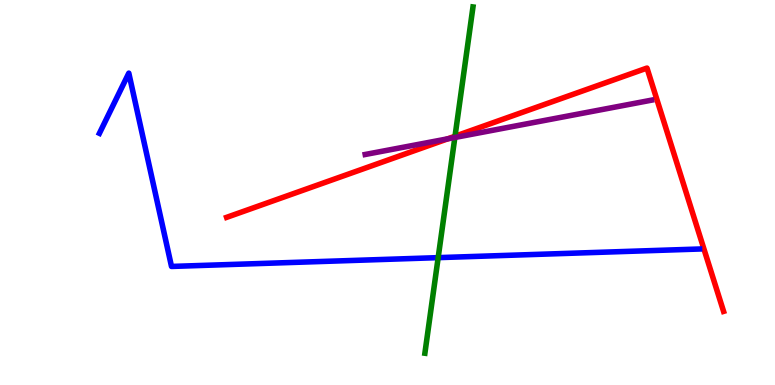[{'lines': ['blue', 'red'], 'intersections': []}, {'lines': ['green', 'red'], 'intersections': [{'x': 5.87, 'y': 6.46}]}, {'lines': ['purple', 'red'], 'intersections': [{'x': 5.78, 'y': 6.39}]}, {'lines': ['blue', 'green'], 'intersections': [{'x': 5.65, 'y': 3.31}]}, {'lines': ['blue', 'purple'], 'intersections': []}, {'lines': ['green', 'purple'], 'intersections': [{'x': 5.87, 'y': 6.43}]}]